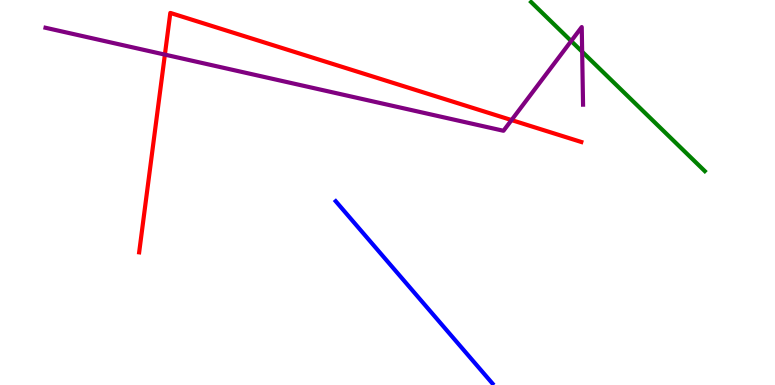[{'lines': ['blue', 'red'], 'intersections': []}, {'lines': ['green', 'red'], 'intersections': []}, {'lines': ['purple', 'red'], 'intersections': [{'x': 2.13, 'y': 8.58}, {'x': 6.6, 'y': 6.88}]}, {'lines': ['blue', 'green'], 'intersections': []}, {'lines': ['blue', 'purple'], 'intersections': []}, {'lines': ['green', 'purple'], 'intersections': [{'x': 7.37, 'y': 8.93}, {'x': 7.51, 'y': 8.66}]}]